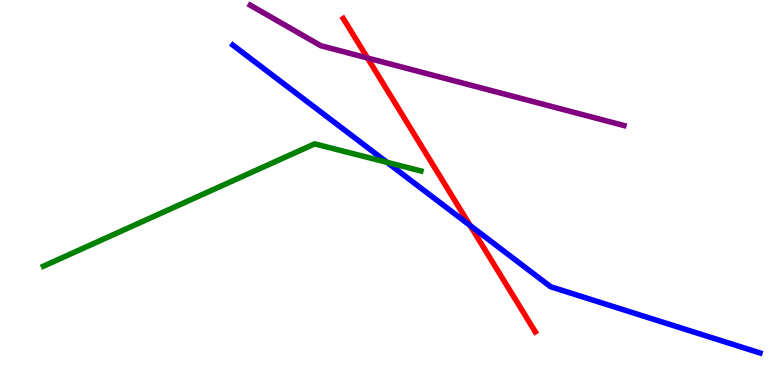[{'lines': ['blue', 'red'], 'intersections': [{'x': 6.07, 'y': 4.14}]}, {'lines': ['green', 'red'], 'intersections': []}, {'lines': ['purple', 'red'], 'intersections': [{'x': 4.74, 'y': 8.49}]}, {'lines': ['blue', 'green'], 'intersections': [{'x': 4.99, 'y': 5.78}]}, {'lines': ['blue', 'purple'], 'intersections': []}, {'lines': ['green', 'purple'], 'intersections': []}]